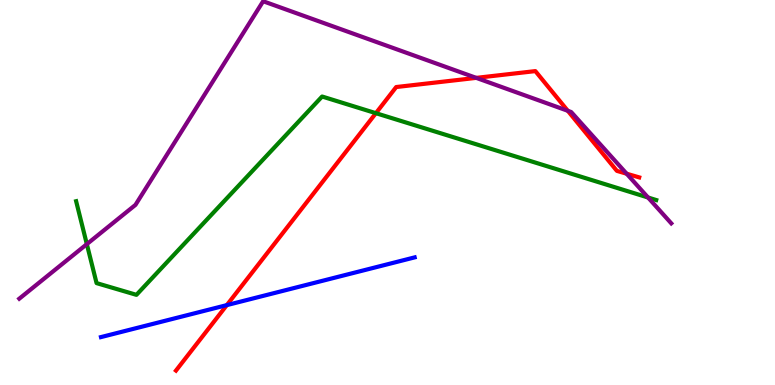[{'lines': ['blue', 'red'], 'intersections': [{'x': 2.93, 'y': 2.07}]}, {'lines': ['green', 'red'], 'intersections': [{'x': 4.85, 'y': 7.06}]}, {'lines': ['purple', 'red'], 'intersections': [{'x': 6.15, 'y': 7.98}, {'x': 7.33, 'y': 7.12}, {'x': 8.09, 'y': 5.49}]}, {'lines': ['blue', 'green'], 'intersections': []}, {'lines': ['blue', 'purple'], 'intersections': []}, {'lines': ['green', 'purple'], 'intersections': [{'x': 1.12, 'y': 3.66}, {'x': 8.36, 'y': 4.87}]}]